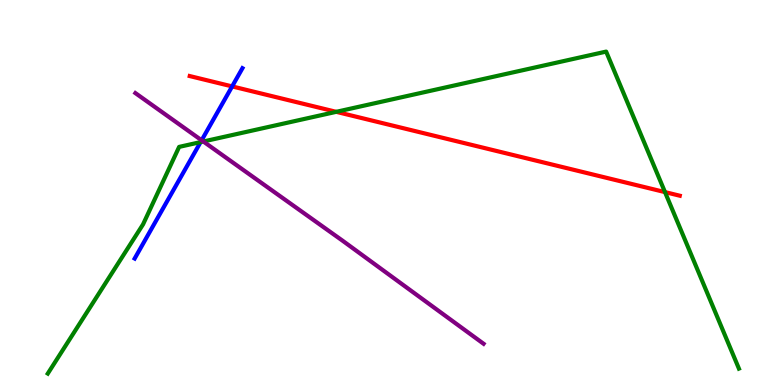[{'lines': ['blue', 'red'], 'intersections': [{'x': 3.0, 'y': 7.76}]}, {'lines': ['green', 'red'], 'intersections': [{'x': 4.34, 'y': 7.1}, {'x': 8.58, 'y': 5.01}]}, {'lines': ['purple', 'red'], 'intersections': []}, {'lines': ['blue', 'green'], 'intersections': [{'x': 2.59, 'y': 6.31}]}, {'lines': ['blue', 'purple'], 'intersections': [{'x': 2.6, 'y': 6.36}]}, {'lines': ['green', 'purple'], 'intersections': [{'x': 2.62, 'y': 6.32}]}]